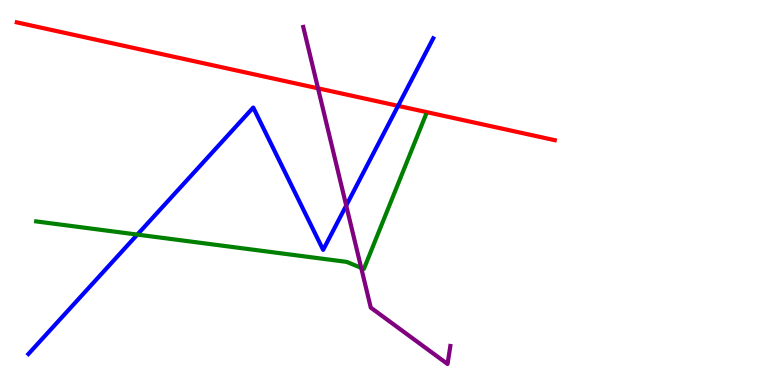[{'lines': ['blue', 'red'], 'intersections': [{'x': 5.14, 'y': 7.25}]}, {'lines': ['green', 'red'], 'intersections': []}, {'lines': ['purple', 'red'], 'intersections': [{'x': 4.1, 'y': 7.71}]}, {'lines': ['blue', 'green'], 'intersections': [{'x': 1.77, 'y': 3.91}]}, {'lines': ['blue', 'purple'], 'intersections': [{'x': 4.47, 'y': 4.66}]}, {'lines': ['green', 'purple'], 'intersections': [{'x': 4.66, 'y': 3.04}]}]